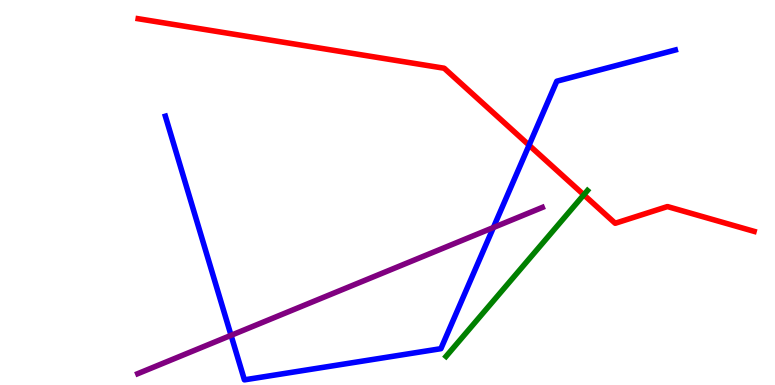[{'lines': ['blue', 'red'], 'intersections': [{'x': 6.83, 'y': 6.23}]}, {'lines': ['green', 'red'], 'intersections': [{'x': 7.53, 'y': 4.94}]}, {'lines': ['purple', 'red'], 'intersections': []}, {'lines': ['blue', 'green'], 'intersections': []}, {'lines': ['blue', 'purple'], 'intersections': [{'x': 2.98, 'y': 1.29}, {'x': 6.37, 'y': 4.09}]}, {'lines': ['green', 'purple'], 'intersections': []}]